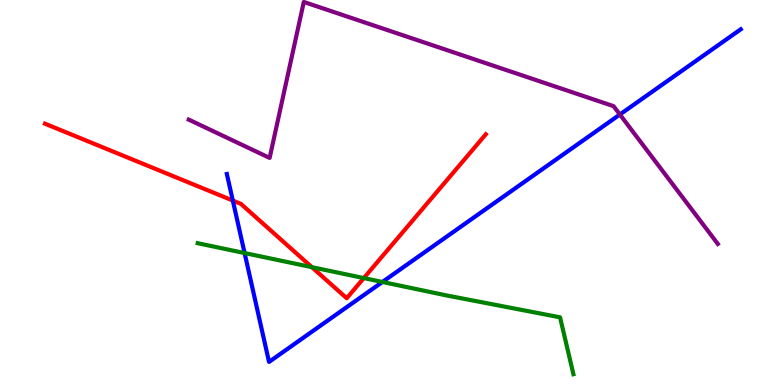[{'lines': ['blue', 'red'], 'intersections': [{'x': 3.0, 'y': 4.79}]}, {'lines': ['green', 'red'], 'intersections': [{'x': 4.02, 'y': 3.06}, {'x': 4.69, 'y': 2.78}]}, {'lines': ['purple', 'red'], 'intersections': []}, {'lines': ['blue', 'green'], 'intersections': [{'x': 3.16, 'y': 3.43}, {'x': 4.93, 'y': 2.68}]}, {'lines': ['blue', 'purple'], 'intersections': [{'x': 8.0, 'y': 7.03}]}, {'lines': ['green', 'purple'], 'intersections': []}]